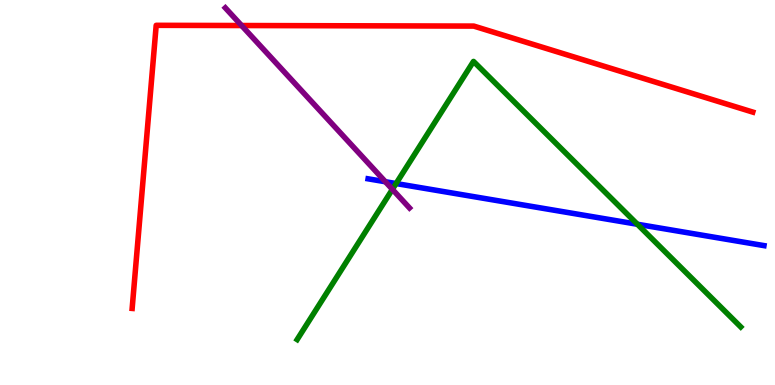[{'lines': ['blue', 'red'], 'intersections': []}, {'lines': ['green', 'red'], 'intersections': []}, {'lines': ['purple', 'red'], 'intersections': [{'x': 3.12, 'y': 9.34}]}, {'lines': ['blue', 'green'], 'intersections': [{'x': 5.11, 'y': 5.23}, {'x': 8.22, 'y': 4.18}]}, {'lines': ['blue', 'purple'], 'intersections': [{'x': 4.97, 'y': 5.28}]}, {'lines': ['green', 'purple'], 'intersections': [{'x': 5.06, 'y': 5.08}]}]